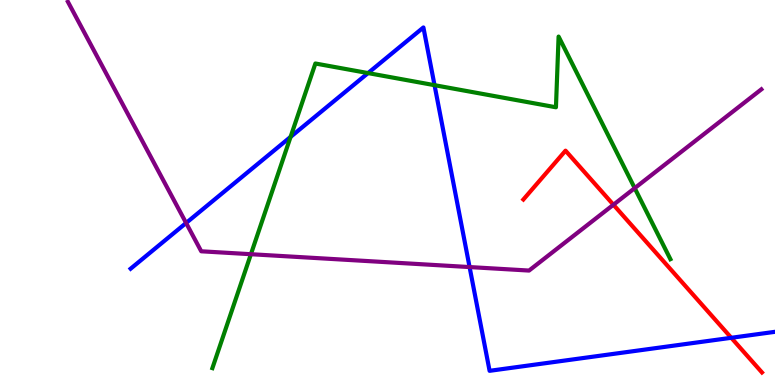[{'lines': ['blue', 'red'], 'intersections': [{'x': 9.44, 'y': 1.23}]}, {'lines': ['green', 'red'], 'intersections': []}, {'lines': ['purple', 'red'], 'intersections': [{'x': 7.92, 'y': 4.68}]}, {'lines': ['blue', 'green'], 'intersections': [{'x': 3.75, 'y': 6.44}, {'x': 4.75, 'y': 8.1}, {'x': 5.61, 'y': 7.79}]}, {'lines': ['blue', 'purple'], 'intersections': [{'x': 2.4, 'y': 4.21}, {'x': 6.06, 'y': 3.06}]}, {'lines': ['green', 'purple'], 'intersections': [{'x': 3.24, 'y': 3.4}, {'x': 8.19, 'y': 5.11}]}]